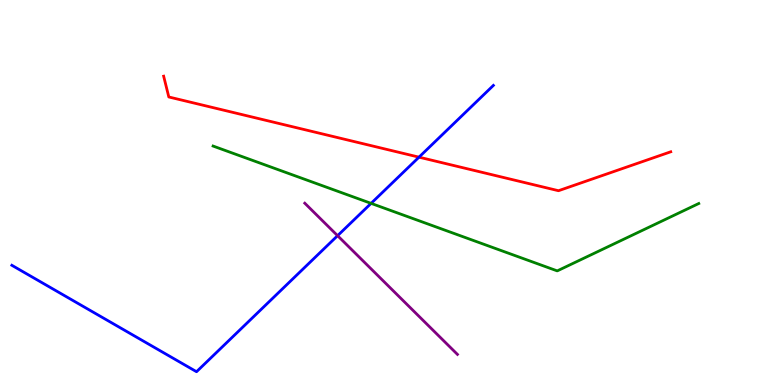[{'lines': ['blue', 'red'], 'intersections': [{'x': 5.41, 'y': 5.92}]}, {'lines': ['green', 'red'], 'intersections': []}, {'lines': ['purple', 'red'], 'intersections': []}, {'lines': ['blue', 'green'], 'intersections': [{'x': 4.79, 'y': 4.72}]}, {'lines': ['blue', 'purple'], 'intersections': [{'x': 4.36, 'y': 3.88}]}, {'lines': ['green', 'purple'], 'intersections': []}]